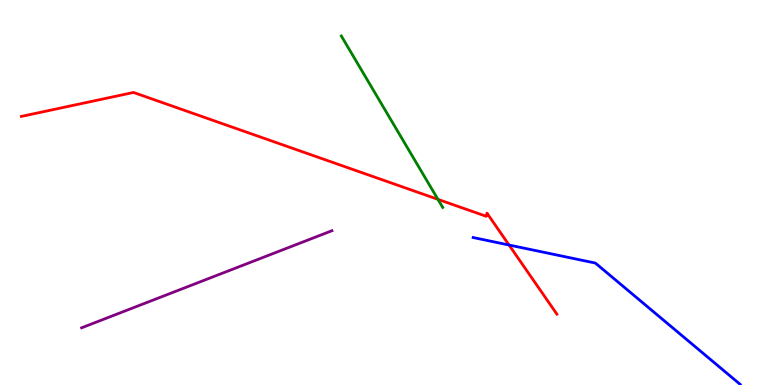[{'lines': ['blue', 'red'], 'intersections': [{'x': 6.57, 'y': 3.64}]}, {'lines': ['green', 'red'], 'intersections': [{'x': 5.65, 'y': 4.82}]}, {'lines': ['purple', 'red'], 'intersections': []}, {'lines': ['blue', 'green'], 'intersections': []}, {'lines': ['blue', 'purple'], 'intersections': []}, {'lines': ['green', 'purple'], 'intersections': []}]